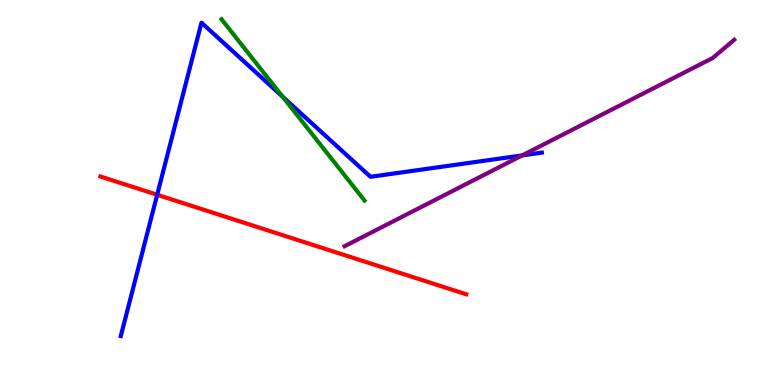[{'lines': ['blue', 'red'], 'intersections': [{'x': 2.03, 'y': 4.94}]}, {'lines': ['green', 'red'], 'intersections': []}, {'lines': ['purple', 'red'], 'intersections': []}, {'lines': ['blue', 'green'], 'intersections': [{'x': 3.65, 'y': 7.49}]}, {'lines': ['blue', 'purple'], 'intersections': [{'x': 6.74, 'y': 5.96}]}, {'lines': ['green', 'purple'], 'intersections': []}]